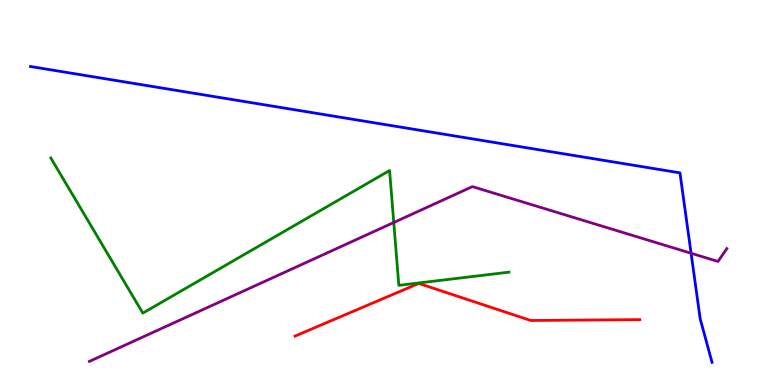[{'lines': ['blue', 'red'], 'intersections': []}, {'lines': ['green', 'red'], 'intersections': []}, {'lines': ['purple', 'red'], 'intersections': []}, {'lines': ['blue', 'green'], 'intersections': []}, {'lines': ['blue', 'purple'], 'intersections': [{'x': 8.92, 'y': 3.42}]}, {'lines': ['green', 'purple'], 'intersections': [{'x': 5.08, 'y': 4.22}]}]